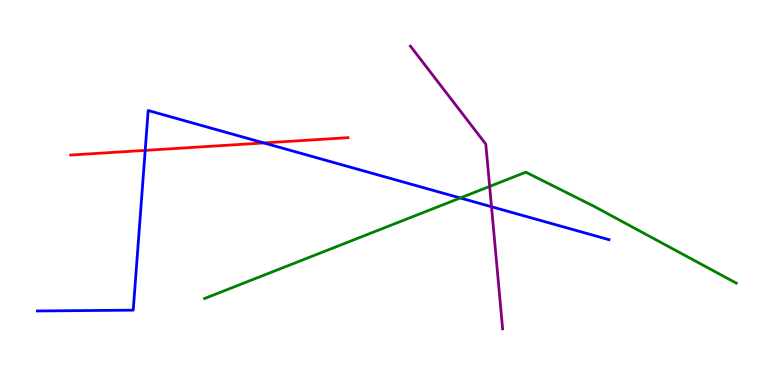[{'lines': ['blue', 'red'], 'intersections': [{'x': 1.87, 'y': 6.09}, {'x': 3.41, 'y': 6.29}]}, {'lines': ['green', 'red'], 'intersections': []}, {'lines': ['purple', 'red'], 'intersections': []}, {'lines': ['blue', 'green'], 'intersections': [{'x': 5.94, 'y': 4.86}]}, {'lines': ['blue', 'purple'], 'intersections': [{'x': 6.34, 'y': 4.63}]}, {'lines': ['green', 'purple'], 'intersections': [{'x': 6.32, 'y': 5.16}]}]